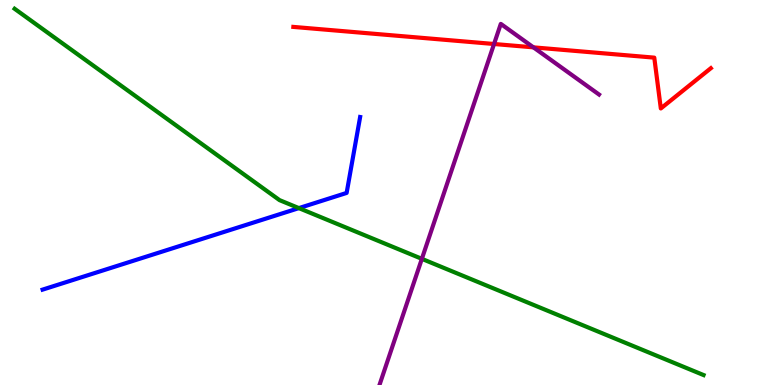[{'lines': ['blue', 'red'], 'intersections': []}, {'lines': ['green', 'red'], 'intersections': []}, {'lines': ['purple', 'red'], 'intersections': [{'x': 6.37, 'y': 8.86}, {'x': 6.88, 'y': 8.77}]}, {'lines': ['blue', 'green'], 'intersections': [{'x': 3.86, 'y': 4.59}]}, {'lines': ['blue', 'purple'], 'intersections': []}, {'lines': ['green', 'purple'], 'intersections': [{'x': 5.44, 'y': 3.28}]}]